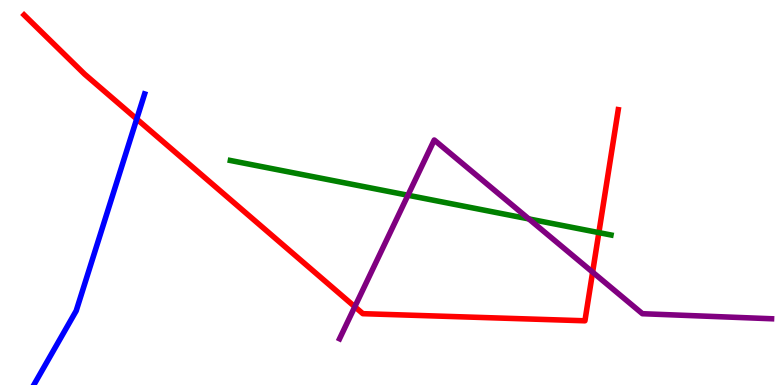[{'lines': ['blue', 'red'], 'intersections': [{'x': 1.76, 'y': 6.91}]}, {'lines': ['green', 'red'], 'intersections': [{'x': 7.73, 'y': 3.96}]}, {'lines': ['purple', 'red'], 'intersections': [{'x': 4.58, 'y': 2.03}, {'x': 7.65, 'y': 2.93}]}, {'lines': ['blue', 'green'], 'intersections': []}, {'lines': ['blue', 'purple'], 'intersections': []}, {'lines': ['green', 'purple'], 'intersections': [{'x': 5.26, 'y': 4.93}, {'x': 6.82, 'y': 4.31}]}]